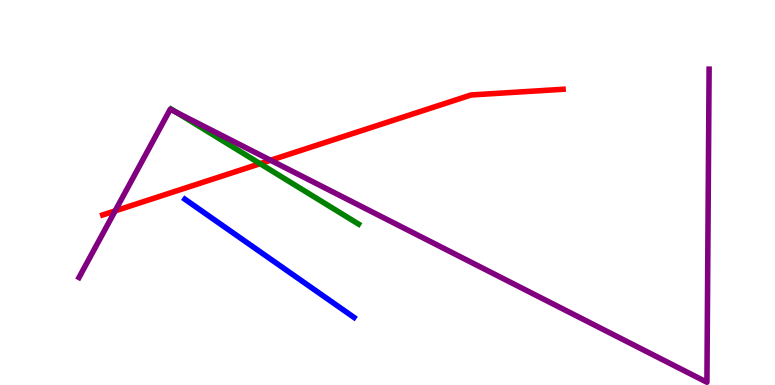[{'lines': ['blue', 'red'], 'intersections': []}, {'lines': ['green', 'red'], 'intersections': [{'x': 3.36, 'y': 5.75}]}, {'lines': ['purple', 'red'], 'intersections': [{'x': 1.49, 'y': 4.52}, {'x': 3.49, 'y': 5.84}]}, {'lines': ['blue', 'green'], 'intersections': []}, {'lines': ['blue', 'purple'], 'intersections': []}, {'lines': ['green', 'purple'], 'intersections': [{'x': 2.28, 'y': 7.08}]}]